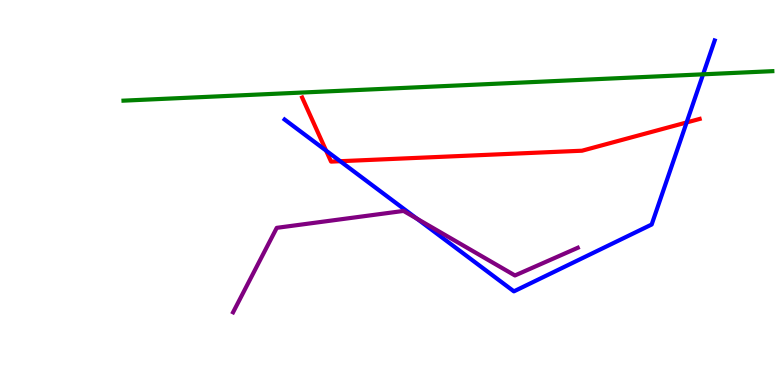[{'lines': ['blue', 'red'], 'intersections': [{'x': 4.21, 'y': 6.09}, {'x': 4.39, 'y': 5.81}, {'x': 8.86, 'y': 6.82}]}, {'lines': ['green', 'red'], 'intersections': []}, {'lines': ['purple', 'red'], 'intersections': []}, {'lines': ['blue', 'green'], 'intersections': [{'x': 9.07, 'y': 8.07}]}, {'lines': ['blue', 'purple'], 'intersections': [{'x': 5.38, 'y': 4.32}]}, {'lines': ['green', 'purple'], 'intersections': []}]